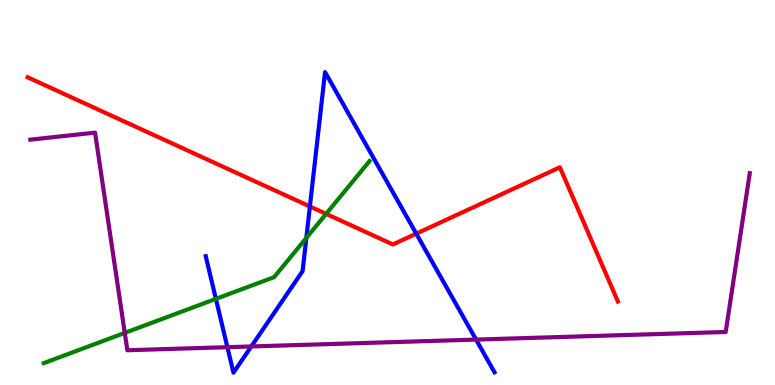[{'lines': ['blue', 'red'], 'intersections': [{'x': 4.0, 'y': 4.64}, {'x': 5.37, 'y': 3.93}]}, {'lines': ['green', 'red'], 'intersections': [{'x': 4.21, 'y': 4.44}]}, {'lines': ['purple', 'red'], 'intersections': []}, {'lines': ['blue', 'green'], 'intersections': [{'x': 2.79, 'y': 2.24}, {'x': 3.95, 'y': 3.82}]}, {'lines': ['blue', 'purple'], 'intersections': [{'x': 2.93, 'y': 0.982}, {'x': 3.24, 'y': 1.0}, {'x': 6.14, 'y': 1.18}]}, {'lines': ['green', 'purple'], 'intersections': [{'x': 1.61, 'y': 1.35}]}]